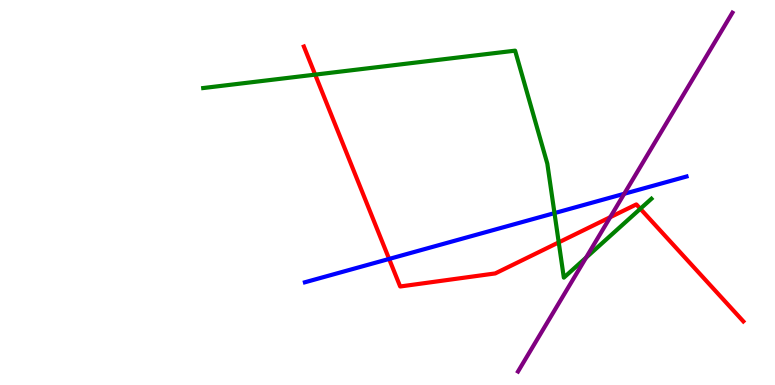[{'lines': ['blue', 'red'], 'intersections': [{'x': 5.02, 'y': 3.27}]}, {'lines': ['green', 'red'], 'intersections': [{'x': 4.07, 'y': 8.06}, {'x': 7.21, 'y': 3.7}, {'x': 8.26, 'y': 4.58}]}, {'lines': ['purple', 'red'], 'intersections': [{'x': 7.87, 'y': 4.36}]}, {'lines': ['blue', 'green'], 'intersections': [{'x': 7.15, 'y': 4.46}]}, {'lines': ['blue', 'purple'], 'intersections': [{'x': 8.05, 'y': 4.97}]}, {'lines': ['green', 'purple'], 'intersections': [{'x': 7.56, 'y': 3.31}]}]